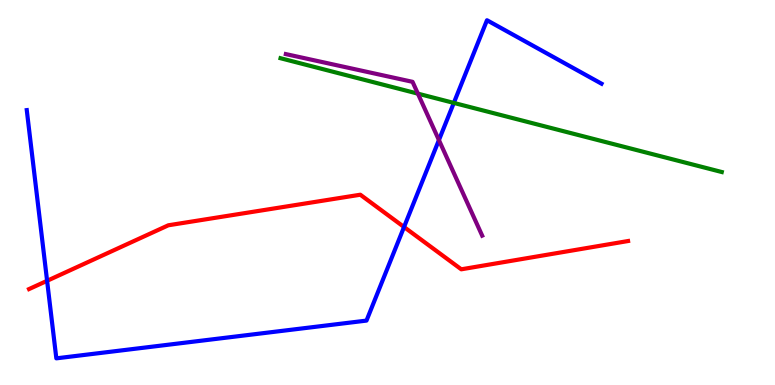[{'lines': ['blue', 'red'], 'intersections': [{'x': 0.608, 'y': 2.71}, {'x': 5.21, 'y': 4.1}]}, {'lines': ['green', 'red'], 'intersections': []}, {'lines': ['purple', 'red'], 'intersections': []}, {'lines': ['blue', 'green'], 'intersections': [{'x': 5.86, 'y': 7.33}]}, {'lines': ['blue', 'purple'], 'intersections': [{'x': 5.66, 'y': 6.36}]}, {'lines': ['green', 'purple'], 'intersections': [{'x': 5.39, 'y': 7.57}]}]